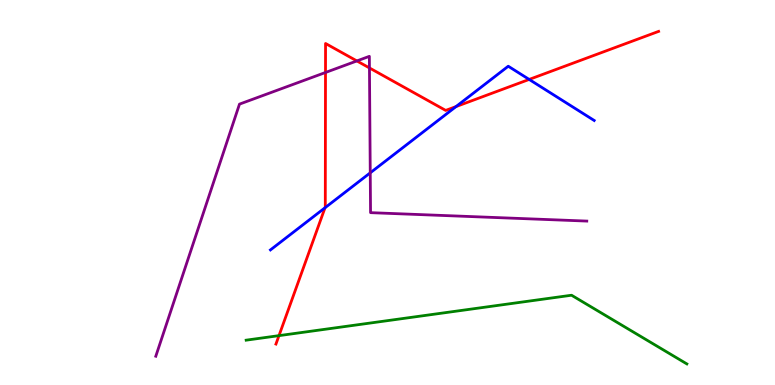[{'lines': ['blue', 'red'], 'intersections': [{'x': 4.19, 'y': 4.6}, {'x': 5.88, 'y': 7.23}, {'x': 6.83, 'y': 7.94}]}, {'lines': ['green', 'red'], 'intersections': [{'x': 3.6, 'y': 1.28}]}, {'lines': ['purple', 'red'], 'intersections': [{'x': 4.2, 'y': 8.12}, {'x': 4.6, 'y': 8.42}, {'x': 4.77, 'y': 8.24}]}, {'lines': ['blue', 'green'], 'intersections': []}, {'lines': ['blue', 'purple'], 'intersections': [{'x': 4.78, 'y': 5.51}]}, {'lines': ['green', 'purple'], 'intersections': []}]